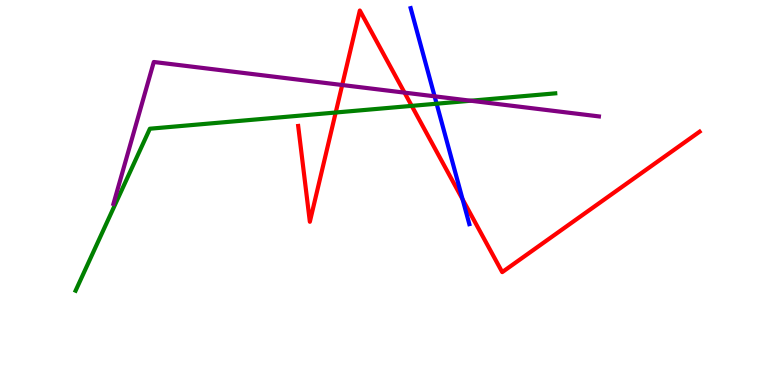[{'lines': ['blue', 'red'], 'intersections': [{'x': 5.97, 'y': 4.82}]}, {'lines': ['green', 'red'], 'intersections': [{'x': 4.33, 'y': 7.08}, {'x': 5.31, 'y': 7.25}]}, {'lines': ['purple', 'red'], 'intersections': [{'x': 4.42, 'y': 7.79}, {'x': 5.22, 'y': 7.59}]}, {'lines': ['blue', 'green'], 'intersections': [{'x': 5.63, 'y': 7.31}]}, {'lines': ['blue', 'purple'], 'intersections': [{'x': 5.61, 'y': 7.5}]}, {'lines': ['green', 'purple'], 'intersections': [{'x': 6.07, 'y': 7.38}]}]